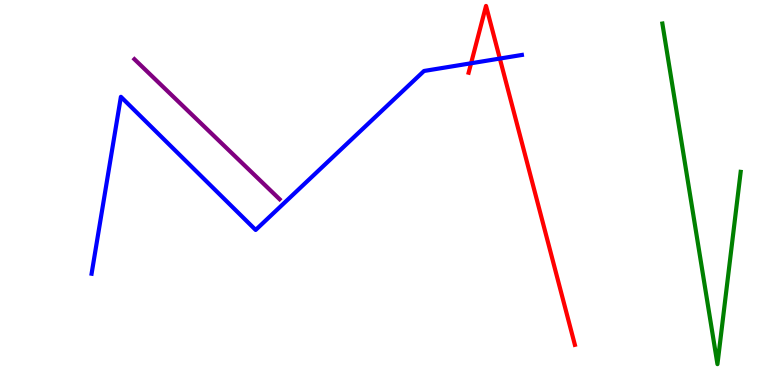[{'lines': ['blue', 'red'], 'intersections': [{'x': 6.08, 'y': 8.36}, {'x': 6.45, 'y': 8.48}]}, {'lines': ['green', 'red'], 'intersections': []}, {'lines': ['purple', 'red'], 'intersections': []}, {'lines': ['blue', 'green'], 'intersections': []}, {'lines': ['blue', 'purple'], 'intersections': []}, {'lines': ['green', 'purple'], 'intersections': []}]